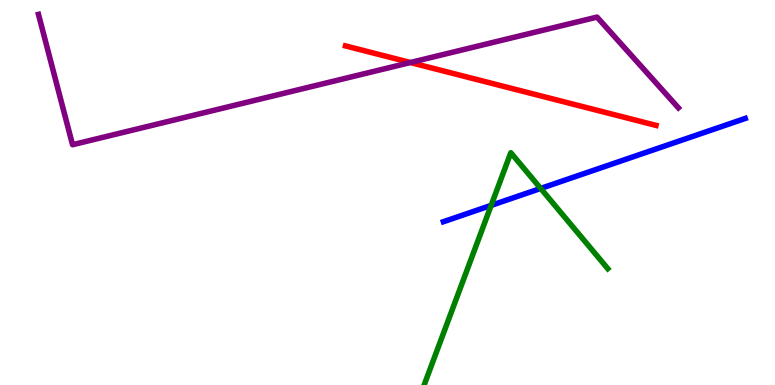[{'lines': ['blue', 'red'], 'intersections': []}, {'lines': ['green', 'red'], 'intersections': []}, {'lines': ['purple', 'red'], 'intersections': [{'x': 5.3, 'y': 8.38}]}, {'lines': ['blue', 'green'], 'intersections': [{'x': 6.34, 'y': 4.67}, {'x': 6.98, 'y': 5.11}]}, {'lines': ['blue', 'purple'], 'intersections': []}, {'lines': ['green', 'purple'], 'intersections': []}]